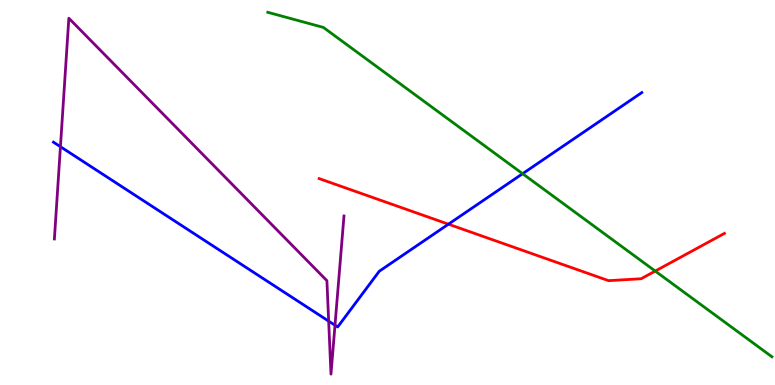[{'lines': ['blue', 'red'], 'intersections': [{'x': 5.79, 'y': 4.18}]}, {'lines': ['green', 'red'], 'intersections': [{'x': 8.45, 'y': 2.96}]}, {'lines': ['purple', 'red'], 'intersections': []}, {'lines': ['blue', 'green'], 'intersections': [{'x': 6.74, 'y': 5.49}]}, {'lines': ['blue', 'purple'], 'intersections': [{'x': 0.78, 'y': 6.19}, {'x': 4.24, 'y': 1.66}, {'x': 4.32, 'y': 1.55}]}, {'lines': ['green', 'purple'], 'intersections': []}]